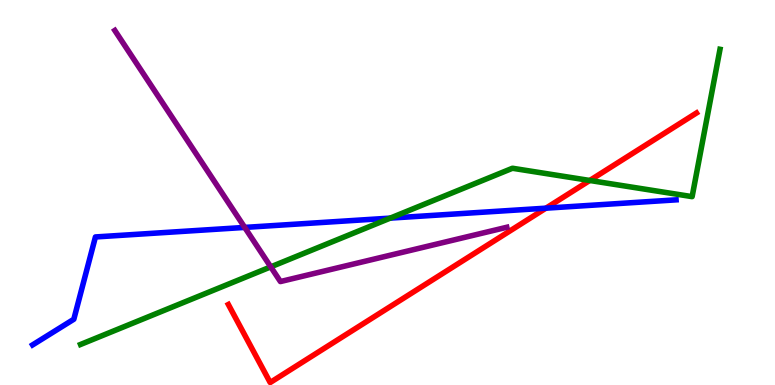[{'lines': ['blue', 'red'], 'intersections': [{'x': 7.04, 'y': 4.59}]}, {'lines': ['green', 'red'], 'intersections': [{'x': 7.61, 'y': 5.31}]}, {'lines': ['purple', 'red'], 'intersections': []}, {'lines': ['blue', 'green'], 'intersections': [{'x': 5.04, 'y': 4.33}]}, {'lines': ['blue', 'purple'], 'intersections': [{'x': 3.16, 'y': 4.09}]}, {'lines': ['green', 'purple'], 'intersections': [{'x': 3.49, 'y': 3.07}]}]